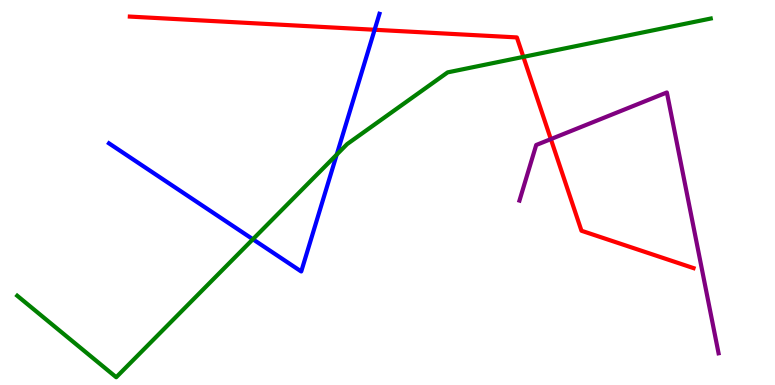[{'lines': ['blue', 'red'], 'intersections': [{'x': 4.83, 'y': 9.23}]}, {'lines': ['green', 'red'], 'intersections': [{'x': 6.75, 'y': 8.52}]}, {'lines': ['purple', 'red'], 'intersections': [{'x': 7.11, 'y': 6.39}]}, {'lines': ['blue', 'green'], 'intersections': [{'x': 3.26, 'y': 3.79}, {'x': 4.34, 'y': 5.98}]}, {'lines': ['blue', 'purple'], 'intersections': []}, {'lines': ['green', 'purple'], 'intersections': []}]